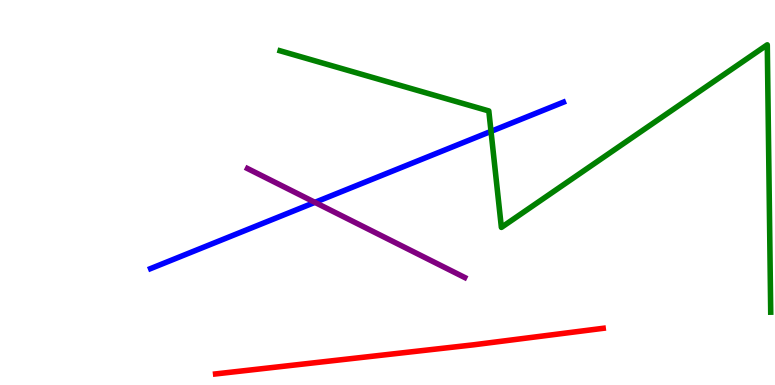[{'lines': ['blue', 'red'], 'intersections': []}, {'lines': ['green', 'red'], 'intersections': []}, {'lines': ['purple', 'red'], 'intersections': []}, {'lines': ['blue', 'green'], 'intersections': [{'x': 6.34, 'y': 6.59}]}, {'lines': ['blue', 'purple'], 'intersections': [{'x': 4.06, 'y': 4.74}]}, {'lines': ['green', 'purple'], 'intersections': []}]